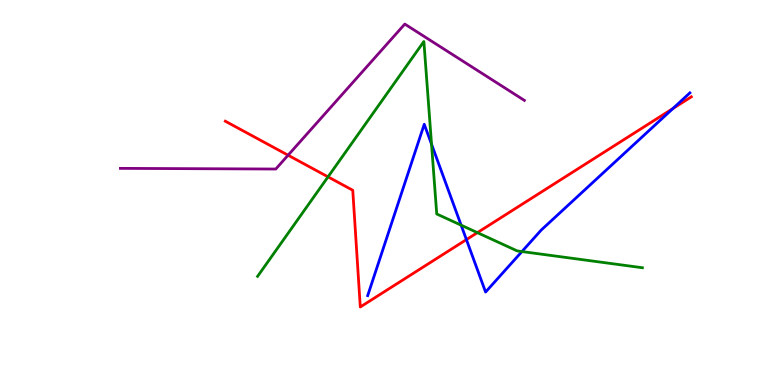[{'lines': ['blue', 'red'], 'intersections': [{'x': 6.02, 'y': 3.78}, {'x': 8.68, 'y': 7.18}]}, {'lines': ['green', 'red'], 'intersections': [{'x': 4.23, 'y': 5.41}, {'x': 6.16, 'y': 3.96}]}, {'lines': ['purple', 'red'], 'intersections': [{'x': 3.72, 'y': 5.97}]}, {'lines': ['blue', 'green'], 'intersections': [{'x': 5.57, 'y': 6.25}, {'x': 5.95, 'y': 4.15}, {'x': 6.73, 'y': 3.47}]}, {'lines': ['blue', 'purple'], 'intersections': []}, {'lines': ['green', 'purple'], 'intersections': []}]